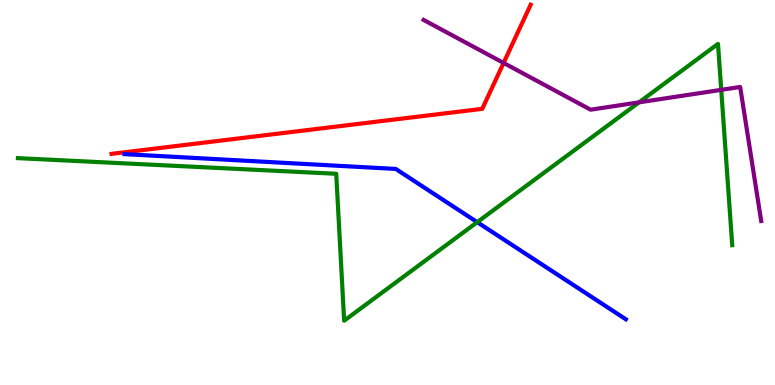[{'lines': ['blue', 'red'], 'intersections': []}, {'lines': ['green', 'red'], 'intersections': []}, {'lines': ['purple', 'red'], 'intersections': [{'x': 6.5, 'y': 8.37}]}, {'lines': ['blue', 'green'], 'intersections': [{'x': 6.16, 'y': 4.23}]}, {'lines': ['blue', 'purple'], 'intersections': []}, {'lines': ['green', 'purple'], 'intersections': [{'x': 8.25, 'y': 7.34}, {'x': 9.31, 'y': 7.67}]}]